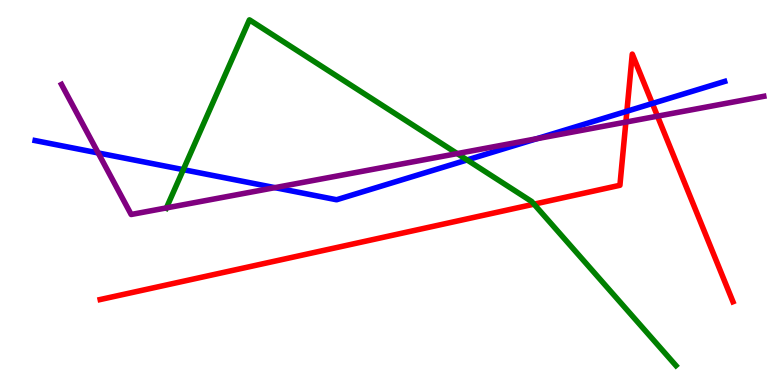[{'lines': ['blue', 'red'], 'intersections': [{'x': 8.09, 'y': 7.11}, {'x': 8.42, 'y': 7.31}]}, {'lines': ['green', 'red'], 'intersections': [{'x': 6.89, 'y': 4.7}]}, {'lines': ['purple', 'red'], 'intersections': [{'x': 8.08, 'y': 6.83}, {'x': 8.48, 'y': 6.98}]}, {'lines': ['blue', 'green'], 'intersections': [{'x': 2.37, 'y': 5.59}, {'x': 6.03, 'y': 5.85}]}, {'lines': ['blue', 'purple'], 'intersections': [{'x': 1.27, 'y': 6.03}, {'x': 3.55, 'y': 5.13}, {'x': 6.92, 'y': 6.4}]}, {'lines': ['green', 'purple'], 'intersections': [{'x': 2.15, 'y': 4.6}, {'x': 5.9, 'y': 6.01}]}]